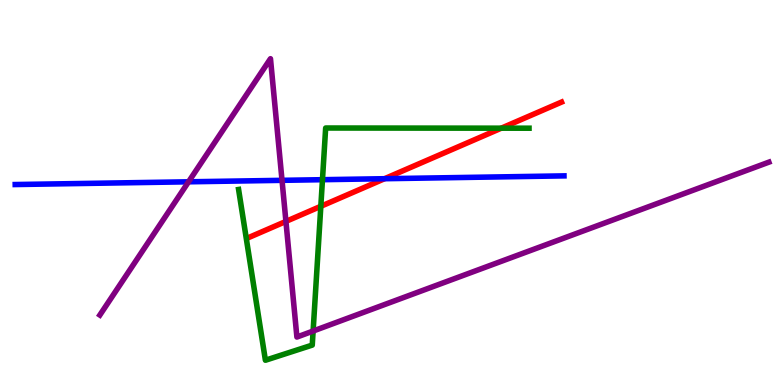[{'lines': ['blue', 'red'], 'intersections': [{'x': 4.96, 'y': 5.36}]}, {'lines': ['green', 'red'], 'intersections': [{'x': 4.14, 'y': 4.64}, {'x': 6.47, 'y': 6.67}]}, {'lines': ['purple', 'red'], 'intersections': [{'x': 3.69, 'y': 4.25}]}, {'lines': ['blue', 'green'], 'intersections': [{'x': 4.16, 'y': 5.33}]}, {'lines': ['blue', 'purple'], 'intersections': [{'x': 2.43, 'y': 5.28}, {'x': 3.64, 'y': 5.32}]}, {'lines': ['green', 'purple'], 'intersections': [{'x': 4.04, 'y': 1.4}]}]